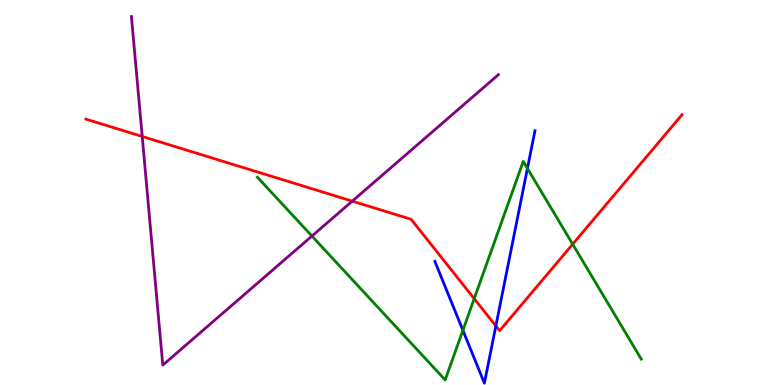[{'lines': ['blue', 'red'], 'intersections': [{'x': 6.4, 'y': 1.53}]}, {'lines': ['green', 'red'], 'intersections': [{'x': 6.12, 'y': 2.24}, {'x': 7.39, 'y': 3.66}]}, {'lines': ['purple', 'red'], 'intersections': [{'x': 1.84, 'y': 6.46}, {'x': 4.55, 'y': 4.78}]}, {'lines': ['blue', 'green'], 'intersections': [{'x': 5.97, 'y': 1.42}, {'x': 6.81, 'y': 5.63}]}, {'lines': ['blue', 'purple'], 'intersections': []}, {'lines': ['green', 'purple'], 'intersections': [{'x': 4.02, 'y': 3.87}]}]